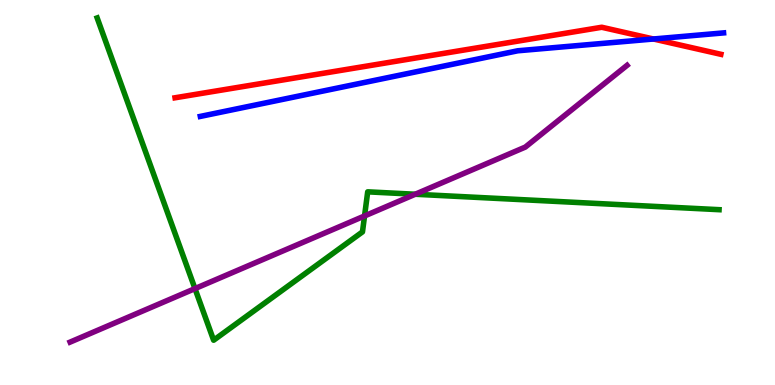[{'lines': ['blue', 'red'], 'intersections': [{'x': 8.43, 'y': 8.99}]}, {'lines': ['green', 'red'], 'intersections': []}, {'lines': ['purple', 'red'], 'intersections': []}, {'lines': ['blue', 'green'], 'intersections': []}, {'lines': ['blue', 'purple'], 'intersections': []}, {'lines': ['green', 'purple'], 'intersections': [{'x': 2.52, 'y': 2.5}, {'x': 4.7, 'y': 4.39}, {'x': 5.36, 'y': 4.95}]}]